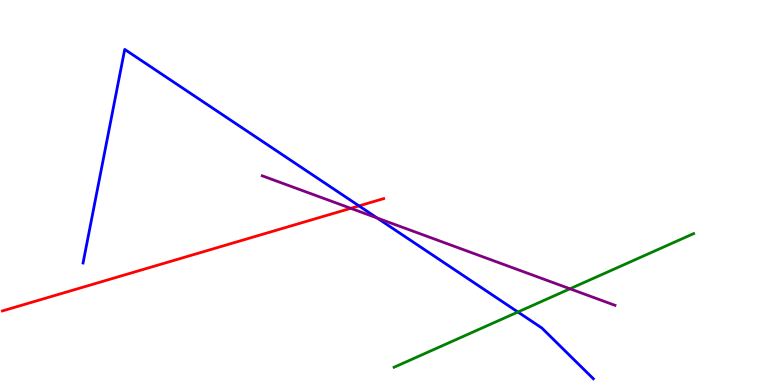[{'lines': ['blue', 'red'], 'intersections': [{'x': 4.63, 'y': 4.65}]}, {'lines': ['green', 'red'], 'intersections': []}, {'lines': ['purple', 'red'], 'intersections': [{'x': 4.53, 'y': 4.59}]}, {'lines': ['blue', 'green'], 'intersections': [{'x': 6.68, 'y': 1.9}]}, {'lines': ['blue', 'purple'], 'intersections': [{'x': 4.87, 'y': 4.34}]}, {'lines': ['green', 'purple'], 'intersections': [{'x': 7.35, 'y': 2.5}]}]